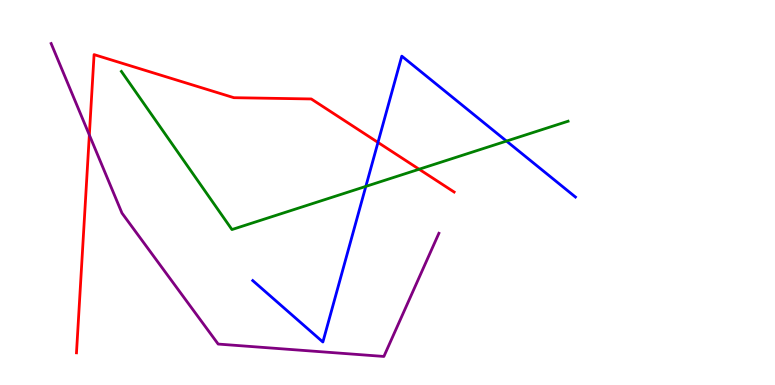[{'lines': ['blue', 'red'], 'intersections': [{'x': 4.88, 'y': 6.3}]}, {'lines': ['green', 'red'], 'intersections': [{'x': 5.41, 'y': 5.6}]}, {'lines': ['purple', 'red'], 'intersections': [{'x': 1.15, 'y': 6.49}]}, {'lines': ['blue', 'green'], 'intersections': [{'x': 4.72, 'y': 5.16}, {'x': 6.54, 'y': 6.34}]}, {'lines': ['blue', 'purple'], 'intersections': []}, {'lines': ['green', 'purple'], 'intersections': []}]